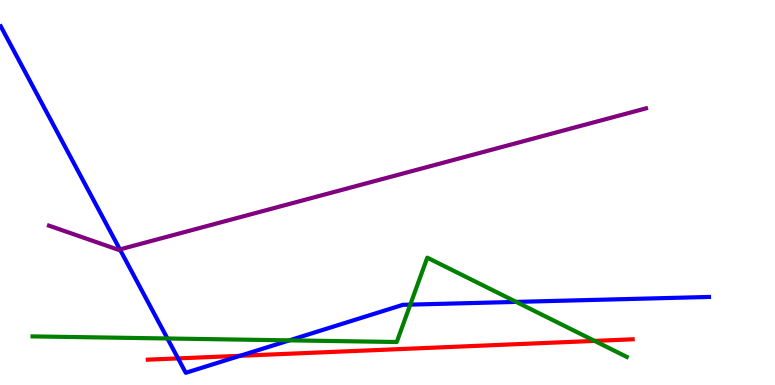[{'lines': ['blue', 'red'], 'intersections': [{'x': 2.3, 'y': 0.691}, {'x': 3.1, 'y': 0.759}]}, {'lines': ['green', 'red'], 'intersections': [{'x': 7.67, 'y': 1.15}]}, {'lines': ['purple', 'red'], 'intersections': []}, {'lines': ['blue', 'green'], 'intersections': [{'x': 2.16, 'y': 1.21}, {'x': 3.73, 'y': 1.16}, {'x': 5.29, 'y': 2.09}, {'x': 6.66, 'y': 2.16}]}, {'lines': ['blue', 'purple'], 'intersections': [{'x': 1.55, 'y': 3.52}]}, {'lines': ['green', 'purple'], 'intersections': []}]